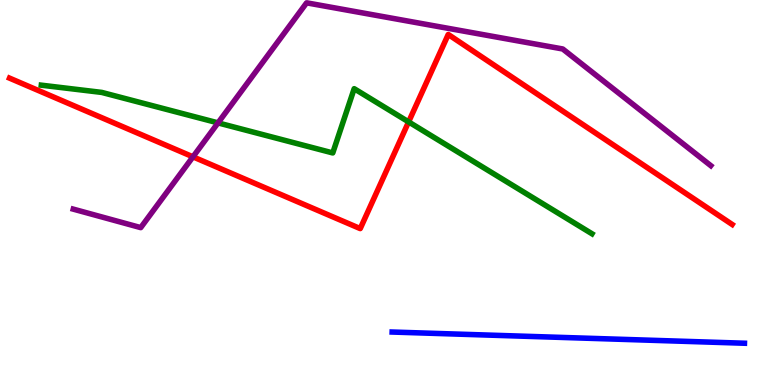[{'lines': ['blue', 'red'], 'intersections': []}, {'lines': ['green', 'red'], 'intersections': [{'x': 5.27, 'y': 6.83}]}, {'lines': ['purple', 'red'], 'intersections': [{'x': 2.49, 'y': 5.93}]}, {'lines': ['blue', 'green'], 'intersections': []}, {'lines': ['blue', 'purple'], 'intersections': []}, {'lines': ['green', 'purple'], 'intersections': [{'x': 2.81, 'y': 6.81}]}]